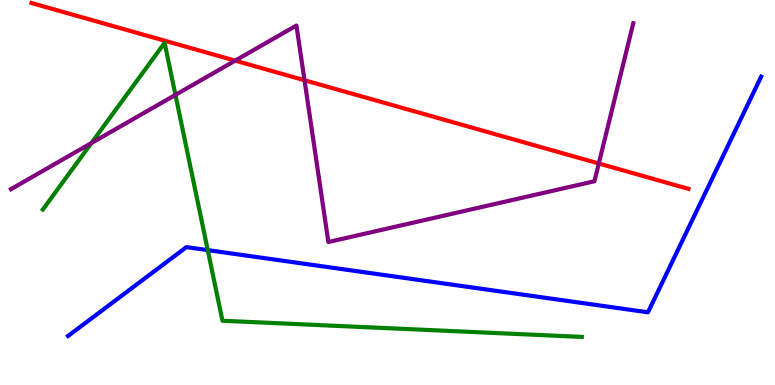[{'lines': ['blue', 'red'], 'intersections': []}, {'lines': ['green', 'red'], 'intersections': []}, {'lines': ['purple', 'red'], 'intersections': [{'x': 3.03, 'y': 8.43}, {'x': 3.93, 'y': 7.92}, {'x': 7.73, 'y': 5.75}]}, {'lines': ['blue', 'green'], 'intersections': [{'x': 2.68, 'y': 3.5}]}, {'lines': ['blue', 'purple'], 'intersections': []}, {'lines': ['green', 'purple'], 'intersections': [{'x': 1.18, 'y': 6.28}, {'x': 2.26, 'y': 7.54}]}]